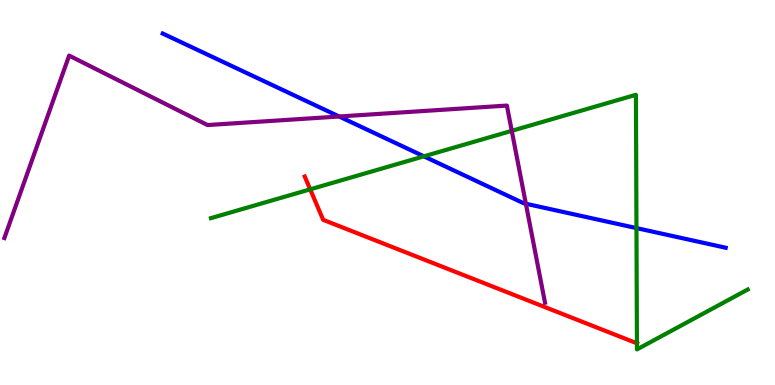[{'lines': ['blue', 'red'], 'intersections': []}, {'lines': ['green', 'red'], 'intersections': [{'x': 4.0, 'y': 5.08}, {'x': 8.22, 'y': 1.08}]}, {'lines': ['purple', 'red'], 'intersections': []}, {'lines': ['blue', 'green'], 'intersections': [{'x': 5.47, 'y': 5.94}, {'x': 8.21, 'y': 4.08}]}, {'lines': ['blue', 'purple'], 'intersections': [{'x': 4.38, 'y': 6.97}, {'x': 6.79, 'y': 4.71}]}, {'lines': ['green', 'purple'], 'intersections': [{'x': 6.6, 'y': 6.6}]}]